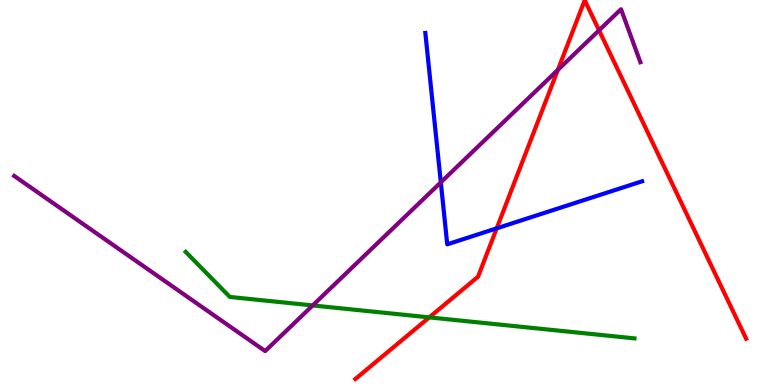[{'lines': ['blue', 'red'], 'intersections': [{'x': 6.41, 'y': 4.07}]}, {'lines': ['green', 'red'], 'intersections': [{'x': 5.54, 'y': 1.76}]}, {'lines': ['purple', 'red'], 'intersections': [{'x': 7.2, 'y': 8.18}, {'x': 7.73, 'y': 9.21}]}, {'lines': ['blue', 'green'], 'intersections': []}, {'lines': ['blue', 'purple'], 'intersections': [{'x': 5.69, 'y': 5.26}]}, {'lines': ['green', 'purple'], 'intersections': [{'x': 4.03, 'y': 2.07}]}]